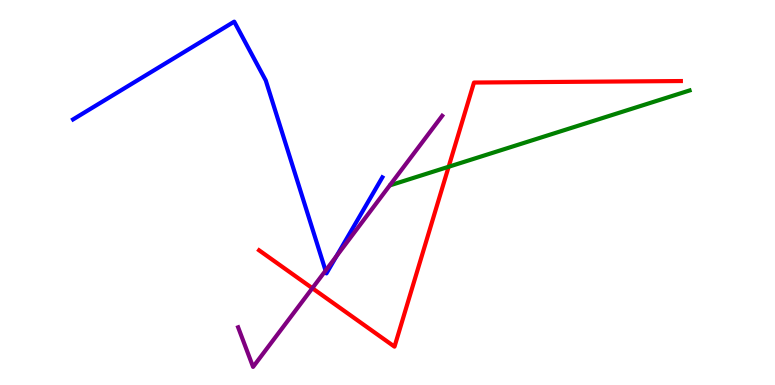[{'lines': ['blue', 'red'], 'intersections': []}, {'lines': ['green', 'red'], 'intersections': [{'x': 5.79, 'y': 5.67}]}, {'lines': ['purple', 'red'], 'intersections': [{'x': 4.03, 'y': 2.51}]}, {'lines': ['blue', 'green'], 'intersections': []}, {'lines': ['blue', 'purple'], 'intersections': [{'x': 4.2, 'y': 2.97}, {'x': 4.34, 'y': 3.35}]}, {'lines': ['green', 'purple'], 'intersections': []}]